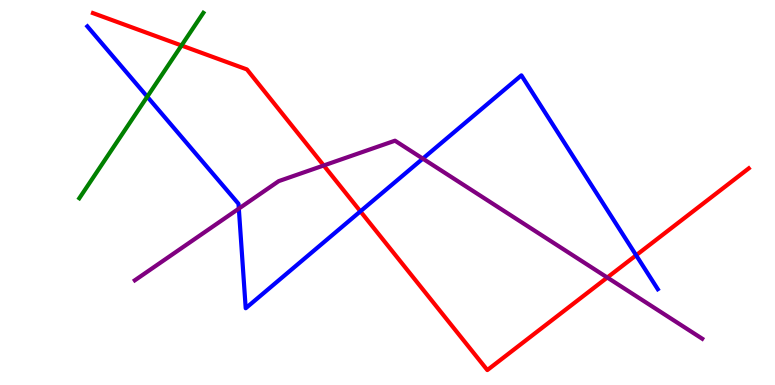[{'lines': ['blue', 'red'], 'intersections': [{'x': 4.65, 'y': 4.51}, {'x': 8.21, 'y': 3.37}]}, {'lines': ['green', 'red'], 'intersections': [{'x': 2.34, 'y': 8.82}]}, {'lines': ['purple', 'red'], 'intersections': [{'x': 4.18, 'y': 5.7}, {'x': 7.84, 'y': 2.79}]}, {'lines': ['blue', 'green'], 'intersections': [{'x': 1.9, 'y': 7.49}]}, {'lines': ['blue', 'purple'], 'intersections': [{'x': 3.08, 'y': 4.58}, {'x': 5.46, 'y': 5.88}]}, {'lines': ['green', 'purple'], 'intersections': []}]